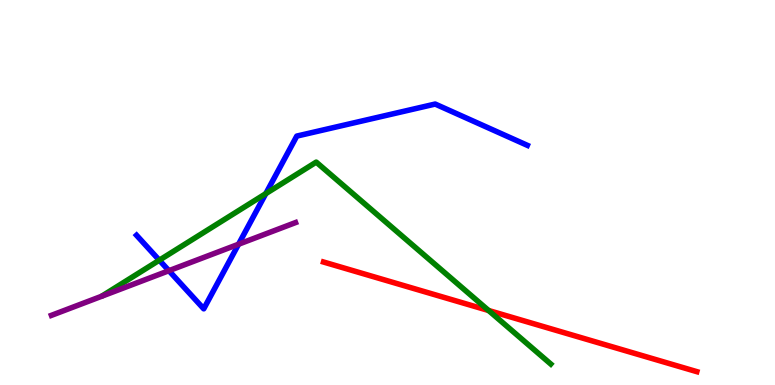[{'lines': ['blue', 'red'], 'intersections': []}, {'lines': ['green', 'red'], 'intersections': [{'x': 6.3, 'y': 1.94}]}, {'lines': ['purple', 'red'], 'intersections': []}, {'lines': ['blue', 'green'], 'intersections': [{'x': 2.06, 'y': 3.24}, {'x': 3.43, 'y': 4.97}]}, {'lines': ['blue', 'purple'], 'intersections': [{'x': 2.18, 'y': 2.97}, {'x': 3.08, 'y': 3.66}]}, {'lines': ['green', 'purple'], 'intersections': []}]